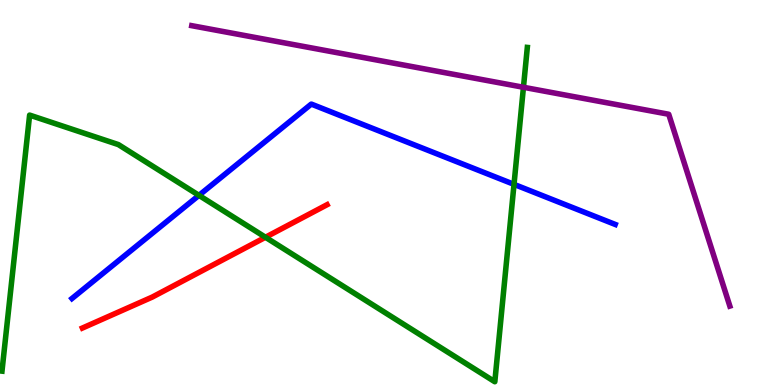[{'lines': ['blue', 'red'], 'intersections': []}, {'lines': ['green', 'red'], 'intersections': [{'x': 3.43, 'y': 3.84}]}, {'lines': ['purple', 'red'], 'intersections': []}, {'lines': ['blue', 'green'], 'intersections': [{'x': 2.57, 'y': 4.93}, {'x': 6.63, 'y': 5.21}]}, {'lines': ['blue', 'purple'], 'intersections': []}, {'lines': ['green', 'purple'], 'intersections': [{'x': 6.75, 'y': 7.73}]}]